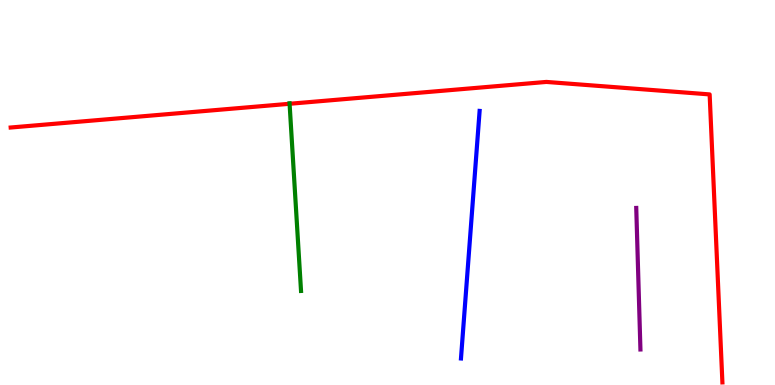[{'lines': ['blue', 'red'], 'intersections': []}, {'lines': ['green', 'red'], 'intersections': [{'x': 3.74, 'y': 7.3}]}, {'lines': ['purple', 'red'], 'intersections': []}, {'lines': ['blue', 'green'], 'intersections': []}, {'lines': ['blue', 'purple'], 'intersections': []}, {'lines': ['green', 'purple'], 'intersections': []}]